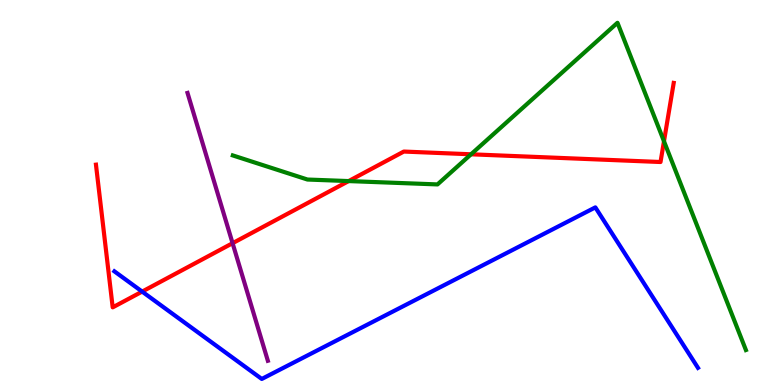[{'lines': ['blue', 'red'], 'intersections': [{'x': 1.83, 'y': 2.43}]}, {'lines': ['green', 'red'], 'intersections': [{'x': 4.5, 'y': 5.3}, {'x': 6.08, 'y': 5.99}, {'x': 8.57, 'y': 6.33}]}, {'lines': ['purple', 'red'], 'intersections': [{'x': 3.0, 'y': 3.68}]}, {'lines': ['blue', 'green'], 'intersections': []}, {'lines': ['blue', 'purple'], 'intersections': []}, {'lines': ['green', 'purple'], 'intersections': []}]